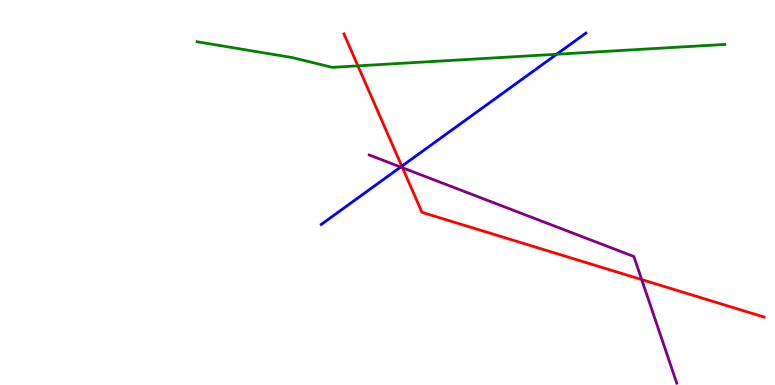[{'lines': ['blue', 'red'], 'intersections': [{'x': 5.18, 'y': 5.68}]}, {'lines': ['green', 'red'], 'intersections': [{'x': 4.62, 'y': 8.29}]}, {'lines': ['purple', 'red'], 'intersections': [{'x': 5.19, 'y': 5.64}, {'x': 8.28, 'y': 2.74}]}, {'lines': ['blue', 'green'], 'intersections': [{'x': 7.18, 'y': 8.59}]}, {'lines': ['blue', 'purple'], 'intersections': [{'x': 5.17, 'y': 5.66}]}, {'lines': ['green', 'purple'], 'intersections': []}]